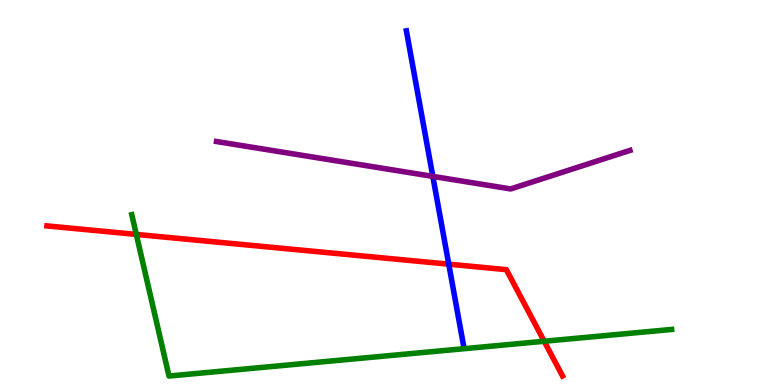[{'lines': ['blue', 'red'], 'intersections': [{'x': 5.79, 'y': 3.14}]}, {'lines': ['green', 'red'], 'intersections': [{'x': 1.76, 'y': 3.91}, {'x': 7.02, 'y': 1.14}]}, {'lines': ['purple', 'red'], 'intersections': []}, {'lines': ['blue', 'green'], 'intersections': []}, {'lines': ['blue', 'purple'], 'intersections': [{'x': 5.58, 'y': 5.42}]}, {'lines': ['green', 'purple'], 'intersections': []}]